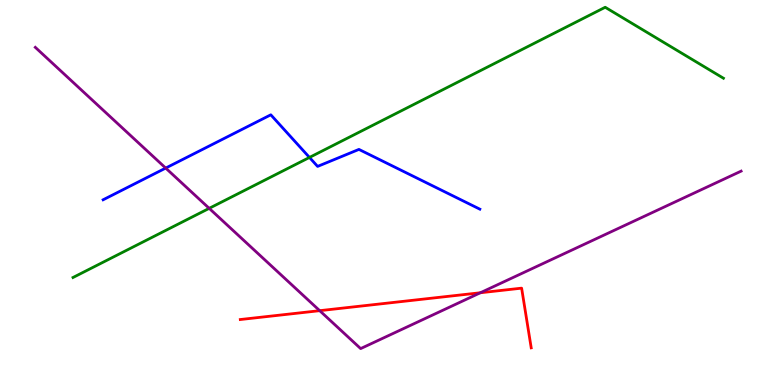[{'lines': ['blue', 'red'], 'intersections': []}, {'lines': ['green', 'red'], 'intersections': []}, {'lines': ['purple', 'red'], 'intersections': [{'x': 4.13, 'y': 1.93}, {'x': 6.2, 'y': 2.4}]}, {'lines': ['blue', 'green'], 'intersections': [{'x': 3.99, 'y': 5.91}]}, {'lines': ['blue', 'purple'], 'intersections': [{'x': 2.14, 'y': 5.63}]}, {'lines': ['green', 'purple'], 'intersections': [{'x': 2.7, 'y': 4.59}]}]